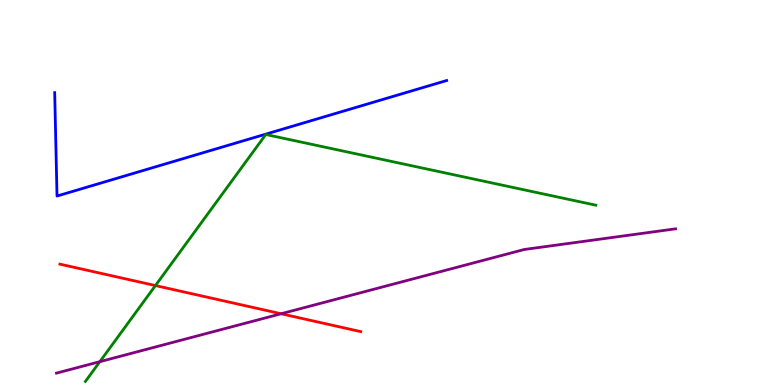[{'lines': ['blue', 'red'], 'intersections': []}, {'lines': ['green', 'red'], 'intersections': [{'x': 2.01, 'y': 2.58}]}, {'lines': ['purple', 'red'], 'intersections': [{'x': 3.63, 'y': 1.85}]}, {'lines': ['blue', 'green'], 'intersections': []}, {'lines': ['blue', 'purple'], 'intersections': []}, {'lines': ['green', 'purple'], 'intersections': [{'x': 1.29, 'y': 0.606}]}]